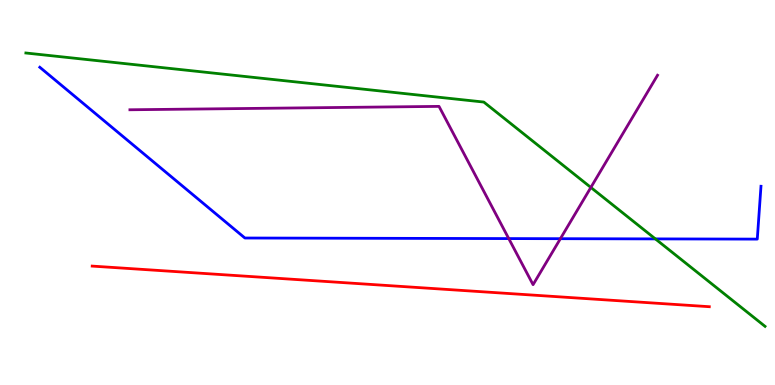[{'lines': ['blue', 'red'], 'intersections': []}, {'lines': ['green', 'red'], 'intersections': []}, {'lines': ['purple', 'red'], 'intersections': []}, {'lines': ['blue', 'green'], 'intersections': [{'x': 8.46, 'y': 3.79}]}, {'lines': ['blue', 'purple'], 'intersections': [{'x': 6.56, 'y': 3.8}, {'x': 7.23, 'y': 3.8}]}, {'lines': ['green', 'purple'], 'intersections': [{'x': 7.62, 'y': 5.13}]}]